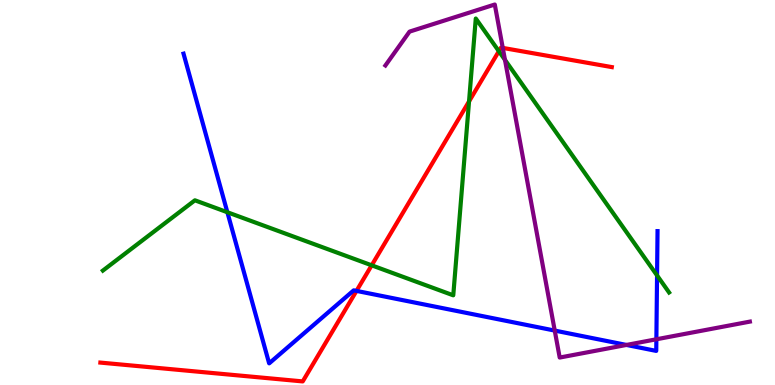[{'lines': ['blue', 'red'], 'intersections': [{'x': 4.6, 'y': 2.44}]}, {'lines': ['green', 'red'], 'intersections': [{'x': 4.8, 'y': 3.11}, {'x': 6.05, 'y': 7.37}, {'x': 6.44, 'y': 8.67}]}, {'lines': ['purple', 'red'], 'intersections': [{'x': 6.49, 'y': 8.76}]}, {'lines': ['blue', 'green'], 'intersections': [{'x': 2.93, 'y': 4.49}, {'x': 8.48, 'y': 2.85}]}, {'lines': ['blue', 'purple'], 'intersections': [{'x': 7.16, 'y': 1.41}, {'x': 8.08, 'y': 1.04}, {'x': 8.47, 'y': 1.19}]}, {'lines': ['green', 'purple'], 'intersections': [{'x': 6.52, 'y': 8.44}]}]